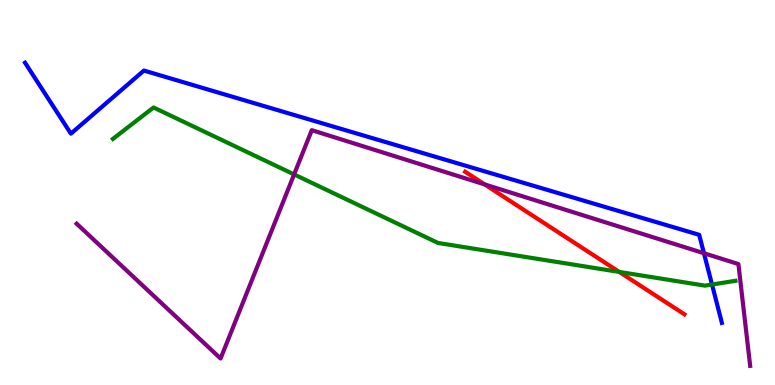[{'lines': ['blue', 'red'], 'intersections': []}, {'lines': ['green', 'red'], 'intersections': [{'x': 7.99, 'y': 2.94}]}, {'lines': ['purple', 'red'], 'intersections': [{'x': 6.25, 'y': 5.21}]}, {'lines': ['blue', 'green'], 'intersections': [{'x': 9.19, 'y': 2.61}]}, {'lines': ['blue', 'purple'], 'intersections': [{'x': 9.08, 'y': 3.42}]}, {'lines': ['green', 'purple'], 'intersections': [{'x': 3.79, 'y': 5.47}]}]